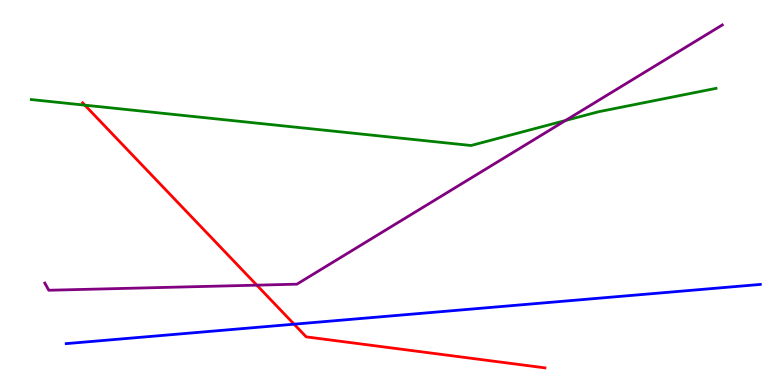[{'lines': ['blue', 'red'], 'intersections': [{'x': 3.79, 'y': 1.58}]}, {'lines': ['green', 'red'], 'intersections': [{'x': 1.09, 'y': 7.27}]}, {'lines': ['purple', 'red'], 'intersections': [{'x': 3.31, 'y': 2.59}]}, {'lines': ['blue', 'green'], 'intersections': []}, {'lines': ['blue', 'purple'], 'intersections': []}, {'lines': ['green', 'purple'], 'intersections': [{'x': 7.3, 'y': 6.87}]}]